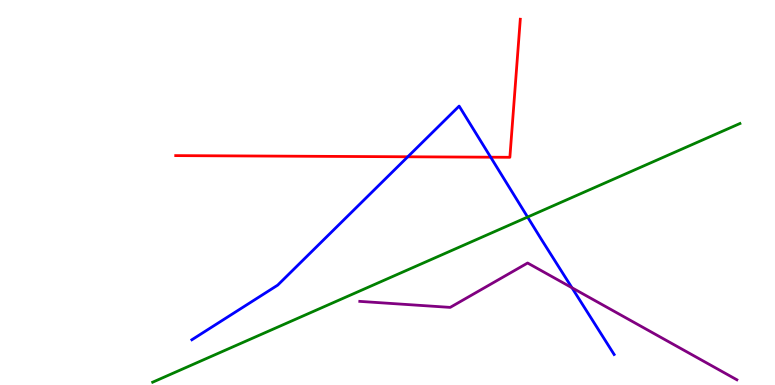[{'lines': ['blue', 'red'], 'intersections': [{'x': 5.26, 'y': 5.93}, {'x': 6.33, 'y': 5.92}]}, {'lines': ['green', 'red'], 'intersections': []}, {'lines': ['purple', 'red'], 'intersections': []}, {'lines': ['blue', 'green'], 'intersections': [{'x': 6.81, 'y': 4.36}]}, {'lines': ['blue', 'purple'], 'intersections': [{'x': 7.38, 'y': 2.53}]}, {'lines': ['green', 'purple'], 'intersections': []}]